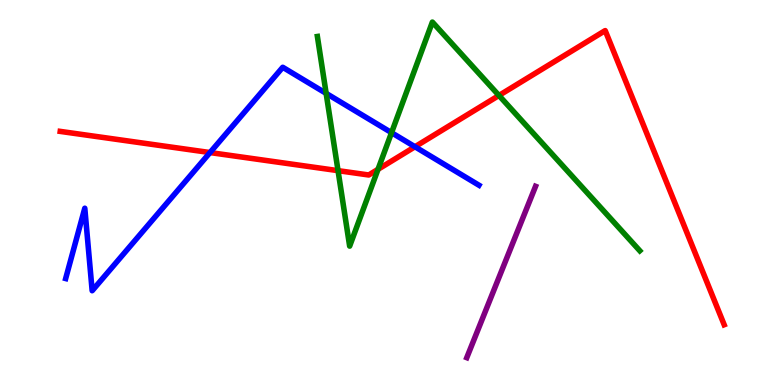[{'lines': ['blue', 'red'], 'intersections': [{'x': 2.71, 'y': 6.04}, {'x': 5.35, 'y': 6.19}]}, {'lines': ['green', 'red'], 'intersections': [{'x': 4.36, 'y': 5.57}, {'x': 4.88, 'y': 5.6}, {'x': 6.44, 'y': 7.52}]}, {'lines': ['purple', 'red'], 'intersections': []}, {'lines': ['blue', 'green'], 'intersections': [{'x': 4.21, 'y': 7.57}, {'x': 5.05, 'y': 6.55}]}, {'lines': ['blue', 'purple'], 'intersections': []}, {'lines': ['green', 'purple'], 'intersections': []}]